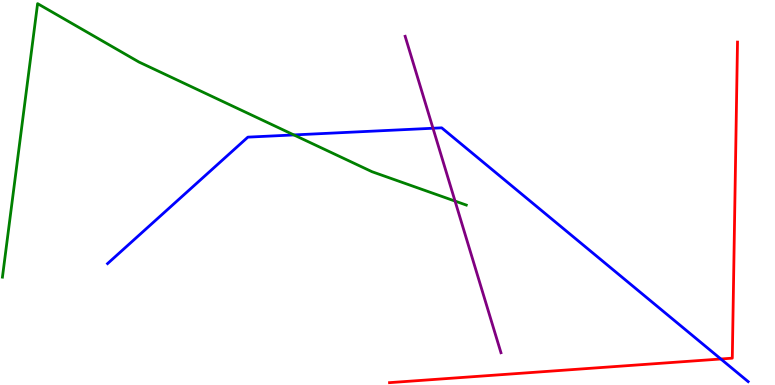[{'lines': ['blue', 'red'], 'intersections': [{'x': 9.3, 'y': 0.676}]}, {'lines': ['green', 'red'], 'intersections': []}, {'lines': ['purple', 'red'], 'intersections': []}, {'lines': ['blue', 'green'], 'intersections': [{'x': 3.79, 'y': 6.5}]}, {'lines': ['blue', 'purple'], 'intersections': [{'x': 5.59, 'y': 6.67}]}, {'lines': ['green', 'purple'], 'intersections': [{'x': 5.87, 'y': 4.78}]}]